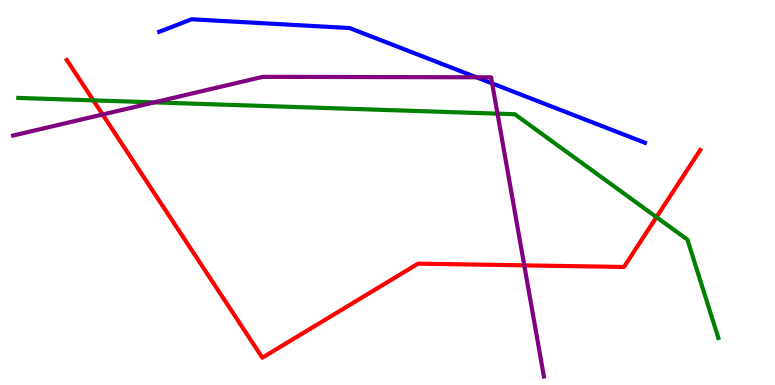[{'lines': ['blue', 'red'], 'intersections': []}, {'lines': ['green', 'red'], 'intersections': [{'x': 1.2, 'y': 7.39}, {'x': 8.47, 'y': 4.36}]}, {'lines': ['purple', 'red'], 'intersections': [{'x': 1.32, 'y': 7.03}, {'x': 6.76, 'y': 3.11}]}, {'lines': ['blue', 'green'], 'intersections': []}, {'lines': ['blue', 'purple'], 'intersections': [{'x': 6.15, 'y': 7.99}, {'x': 6.35, 'y': 7.83}]}, {'lines': ['green', 'purple'], 'intersections': [{'x': 1.99, 'y': 7.34}, {'x': 6.42, 'y': 7.05}]}]